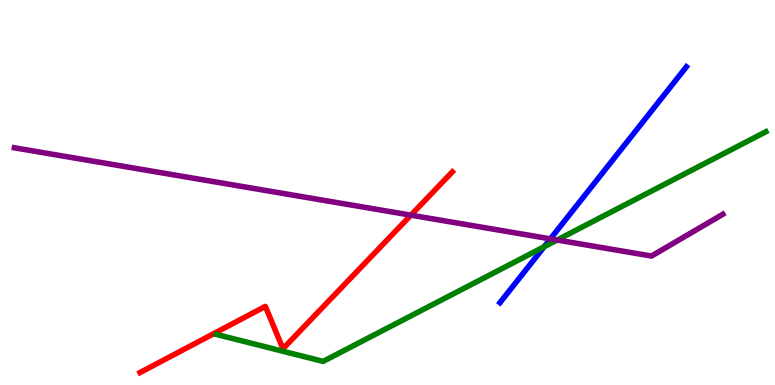[{'lines': ['blue', 'red'], 'intersections': []}, {'lines': ['green', 'red'], 'intersections': []}, {'lines': ['purple', 'red'], 'intersections': [{'x': 5.3, 'y': 4.41}]}, {'lines': ['blue', 'green'], 'intersections': [{'x': 7.02, 'y': 3.59}]}, {'lines': ['blue', 'purple'], 'intersections': [{'x': 7.1, 'y': 3.8}]}, {'lines': ['green', 'purple'], 'intersections': [{'x': 7.19, 'y': 3.77}]}]